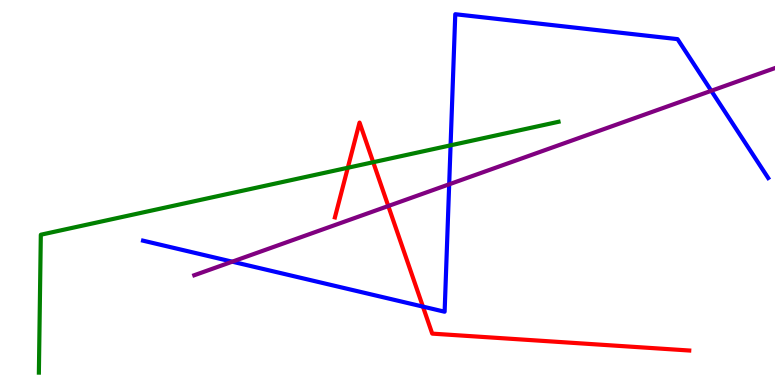[{'lines': ['blue', 'red'], 'intersections': [{'x': 5.46, 'y': 2.04}]}, {'lines': ['green', 'red'], 'intersections': [{'x': 4.49, 'y': 5.64}, {'x': 4.82, 'y': 5.79}]}, {'lines': ['purple', 'red'], 'intersections': [{'x': 5.01, 'y': 4.65}]}, {'lines': ['blue', 'green'], 'intersections': [{'x': 5.81, 'y': 6.23}]}, {'lines': ['blue', 'purple'], 'intersections': [{'x': 3.0, 'y': 3.2}, {'x': 5.8, 'y': 5.21}, {'x': 9.18, 'y': 7.64}]}, {'lines': ['green', 'purple'], 'intersections': []}]